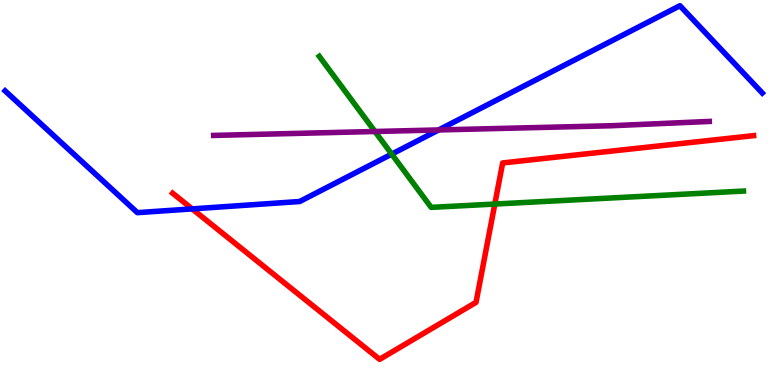[{'lines': ['blue', 'red'], 'intersections': [{'x': 2.48, 'y': 4.57}]}, {'lines': ['green', 'red'], 'intersections': [{'x': 6.38, 'y': 4.7}]}, {'lines': ['purple', 'red'], 'intersections': []}, {'lines': ['blue', 'green'], 'intersections': [{'x': 5.05, 'y': 6.0}]}, {'lines': ['blue', 'purple'], 'intersections': [{'x': 5.66, 'y': 6.62}]}, {'lines': ['green', 'purple'], 'intersections': [{'x': 4.84, 'y': 6.58}]}]